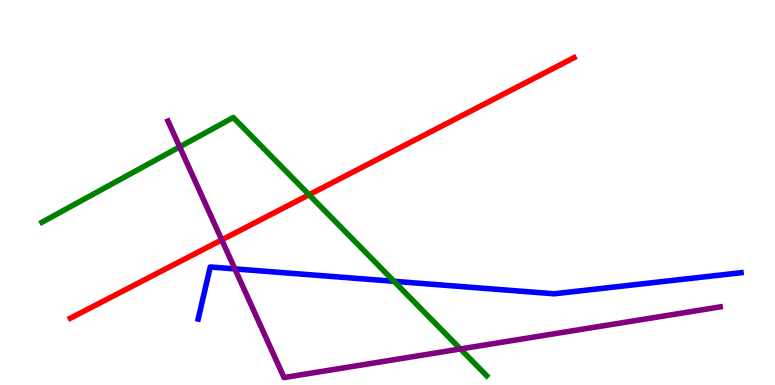[{'lines': ['blue', 'red'], 'intersections': []}, {'lines': ['green', 'red'], 'intersections': [{'x': 3.99, 'y': 4.94}]}, {'lines': ['purple', 'red'], 'intersections': [{'x': 2.86, 'y': 3.77}]}, {'lines': ['blue', 'green'], 'intersections': [{'x': 5.08, 'y': 2.69}]}, {'lines': ['blue', 'purple'], 'intersections': [{'x': 3.03, 'y': 3.02}]}, {'lines': ['green', 'purple'], 'intersections': [{'x': 2.32, 'y': 6.19}, {'x': 5.94, 'y': 0.936}]}]